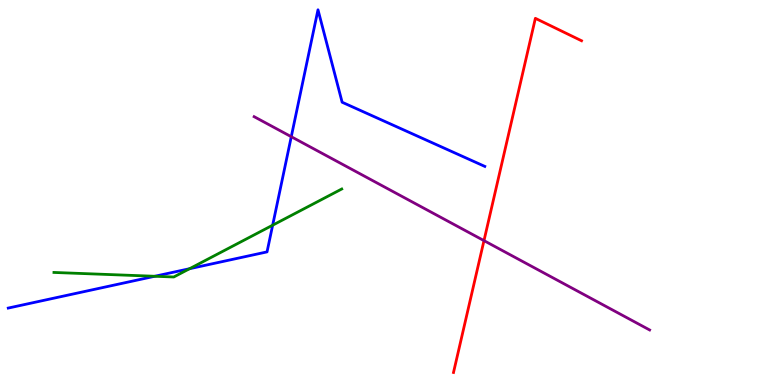[{'lines': ['blue', 'red'], 'intersections': []}, {'lines': ['green', 'red'], 'intersections': []}, {'lines': ['purple', 'red'], 'intersections': [{'x': 6.24, 'y': 3.75}]}, {'lines': ['blue', 'green'], 'intersections': [{'x': 2.0, 'y': 2.82}, {'x': 2.45, 'y': 3.02}, {'x': 3.52, 'y': 4.15}]}, {'lines': ['blue', 'purple'], 'intersections': [{'x': 3.76, 'y': 6.45}]}, {'lines': ['green', 'purple'], 'intersections': []}]